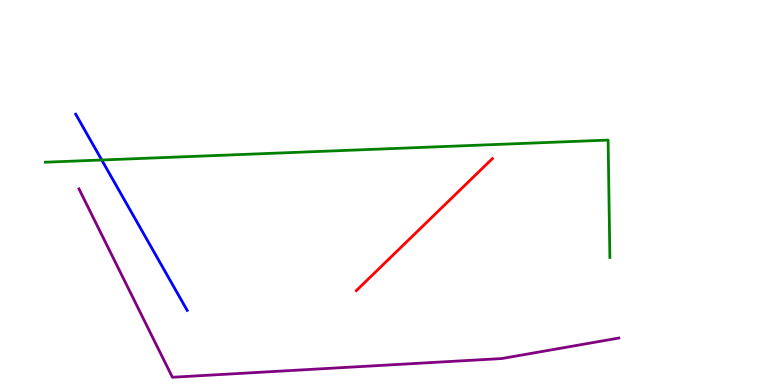[{'lines': ['blue', 'red'], 'intersections': []}, {'lines': ['green', 'red'], 'intersections': []}, {'lines': ['purple', 'red'], 'intersections': []}, {'lines': ['blue', 'green'], 'intersections': [{'x': 1.31, 'y': 5.84}]}, {'lines': ['blue', 'purple'], 'intersections': []}, {'lines': ['green', 'purple'], 'intersections': []}]